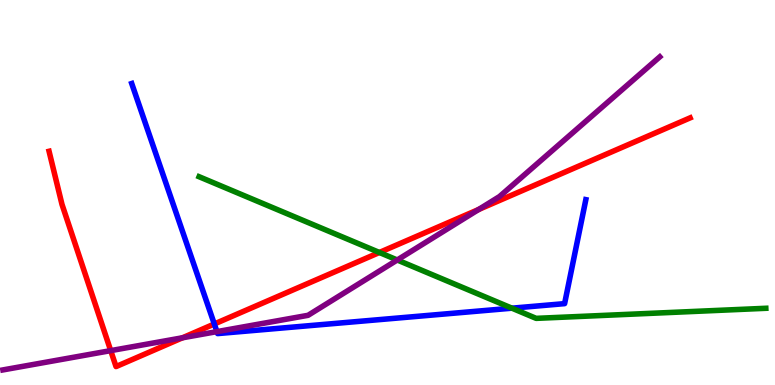[{'lines': ['blue', 'red'], 'intersections': [{'x': 2.77, 'y': 1.58}]}, {'lines': ['green', 'red'], 'intersections': [{'x': 4.9, 'y': 3.44}]}, {'lines': ['purple', 'red'], 'intersections': [{'x': 1.43, 'y': 0.893}, {'x': 2.35, 'y': 1.23}, {'x': 6.18, 'y': 4.56}]}, {'lines': ['blue', 'green'], 'intersections': [{'x': 6.61, 'y': 2.0}]}, {'lines': ['blue', 'purple'], 'intersections': [{'x': 2.8, 'y': 1.39}]}, {'lines': ['green', 'purple'], 'intersections': [{'x': 5.13, 'y': 3.25}]}]